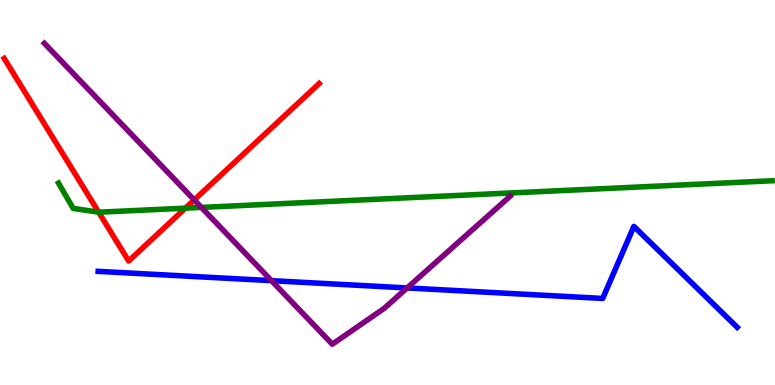[{'lines': ['blue', 'red'], 'intersections': []}, {'lines': ['green', 'red'], 'intersections': [{'x': 1.27, 'y': 4.49}, {'x': 2.39, 'y': 4.59}]}, {'lines': ['purple', 'red'], 'intersections': [{'x': 2.51, 'y': 4.81}]}, {'lines': ['blue', 'green'], 'intersections': []}, {'lines': ['blue', 'purple'], 'intersections': [{'x': 3.5, 'y': 2.71}, {'x': 5.25, 'y': 2.52}]}, {'lines': ['green', 'purple'], 'intersections': [{'x': 2.6, 'y': 4.61}]}]